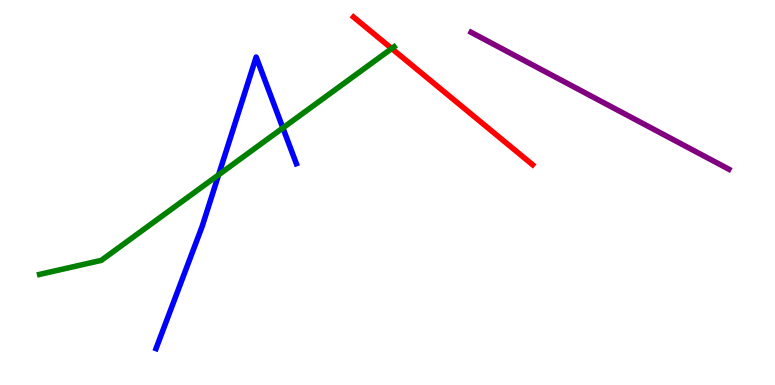[{'lines': ['blue', 'red'], 'intersections': []}, {'lines': ['green', 'red'], 'intersections': [{'x': 5.05, 'y': 8.74}]}, {'lines': ['purple', 'red'], 'intersections': []}, {'lines': ['blue', 'green'], 'intersections': [{'x': 2.82, 'y': 5.46}, {'x': 3.65, 'y': 6.68}]}, {'lines': ['blue', 'purple'], 'intersections': []}, {'lines': ['green', 'purple'], 'intersections': []}]